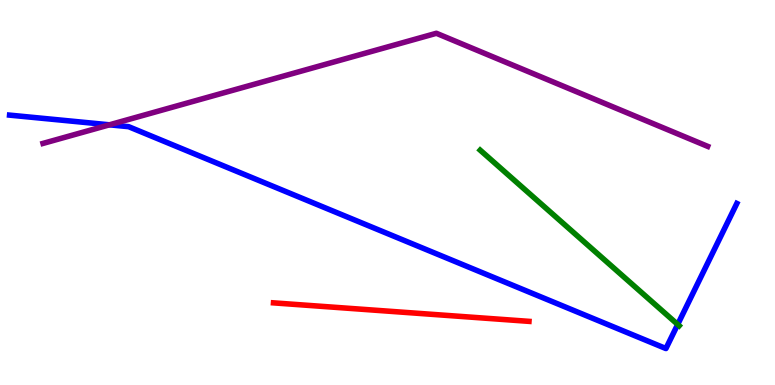[{'lines': ['blue', 'red'], 'intersections': []}, {'lines': ['green', 'red'], 'intersections': []}, {'lines': ['purple', 'red'], 'intersections': []}, {'lines': ['blue', 'green'], 'intersections': [{'x': 8.74, 'y': 1.57}]}, {'lines': ['blue', 'purple'], 'intersections': [{'x': 1.41, 'y': 6.76}]}, {'lines': ['green', 'purple'], 'intersections': []}]